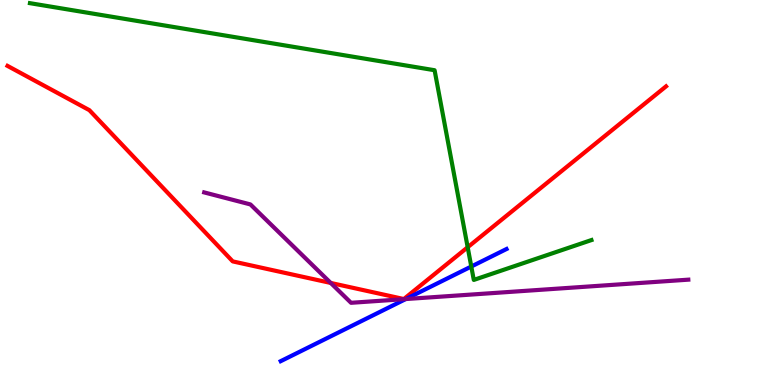[{'lines': ['blue', 'red'], 'intersections': []}, {'lines': ['green', 'red'], 'intersections': [{'x': 6.03, 'y': 3.58}]}, {'lines': ['purple', 'red'], 'intersections': [{'x': 4.27, 'y': 2.65}]}, {'lines': ['blue', 'green'], 'intersections': [{'x': 6.08, 'y': 3.08}]}, {'lines': ['blue', 'purple'], 'intersections': [{'x': 5.24, 'y': 2.23}]}, {'lines': ['green', 'purple'], 'intersections': []}]